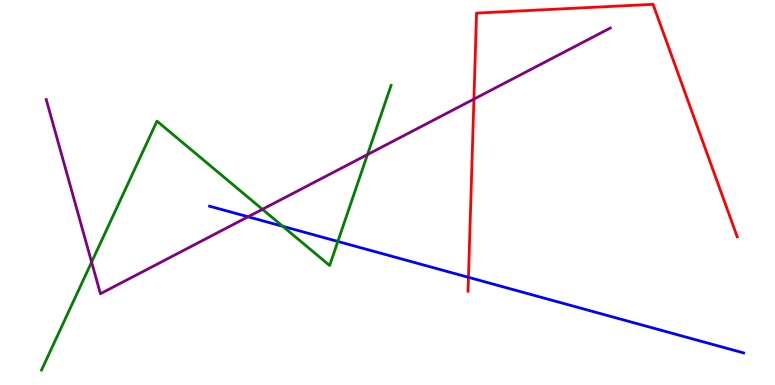[{'lines': ['blue', 'red'], 'intersections': [{'x': 6.04, 'y': 2.8}]}, {'lines': ['green', 'red'], 'intersections': []}, {'lines': ['purple', 'red'], 'intersections': [{'x': 6.12, 'y': 7.43}]}, {'lines': ['blue', 'green'], 'intersections': [{'x': 3.65, 'y': 4.12}, {'x': 4.36, 'y': 3.73}]}, {'lines': ['blue', 'purple'], 'intersections': [{'x': 3.2, 'y': 4.37}]}, {'lines': ['green', 'purple'], 'intersections': [{'x': 1.18, 'y': 3.19}, {'x': 3.39, 'y': 4.56}, {'x': 4.74, 'y': 5.99}]}]